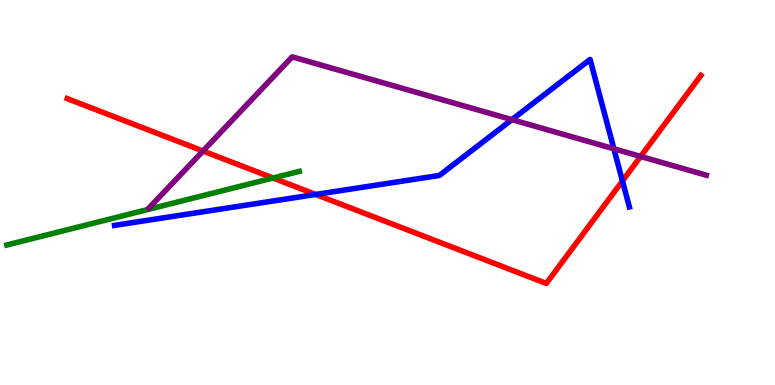[{'lines': ['blue', 'red'], 'intersections': [{'x': 4.07, 'y': 4.95}, {'x': 8.03, 'y': 5.3}]}, {'lines': ['green', 'red'], 'intersections': [{'x': 3.52, 'y': 5.38}]}, {'lines': ['purple', 'red'], 'intersections': [{'x': 2.62, 'y': 6.08}, {'x': 8.27, 'y': 5.94}]}, {'lines': ['blue', 'green'], 'intersections': []}, {'lines': ['blue', 'purple'], 'intersections': [{'x': 6.61, 'y': 6.89}, {'x': 7.92, 'y': 6.14}]}, {'lines': ['green', 'purple'], 'intersections': []}]